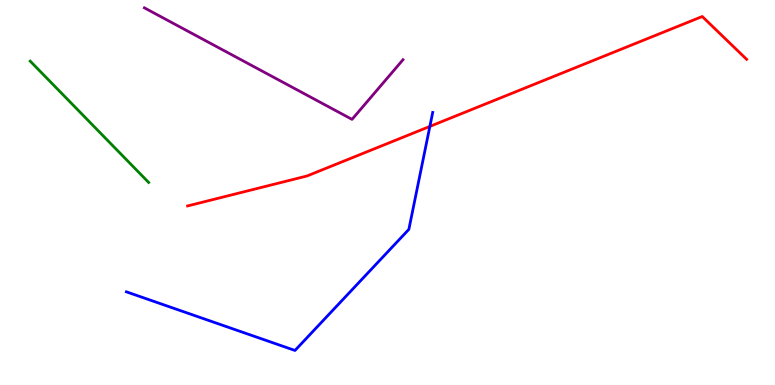[{'lines': ['blue', 'red'], 'intersections': [{'x': 5.55, 'y': 6.72}]}, {'lines': ['green', 'red'], 'intersections': []}, {'lines': ['purple', 'red'], 'intersections': []}, {'lines': ['blue', 'green'], 'intersections': []}, {'lines': ['blue', 'purple'], 'intersections': []}, {'lines': ['green', 'purple'], 'intersections': []}]